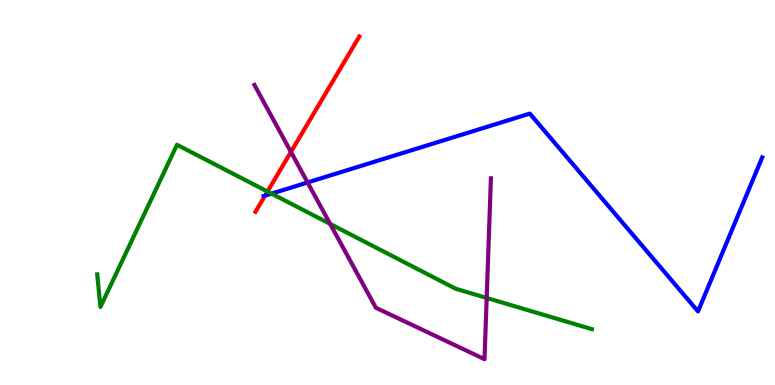[{'lines': ['blue', 'red'], 'intersections': [{'x': 3.42, 'y': 4.92}]}, {'lines': ['green', 'red'], 'intersections': [{'x': 3.45, 'y': 5.03}]}, {'lines': ['purple', 'red'], 'intersections': [{'x': 3.75, 'y': 6.05}]}, {'lines': ['blue', 'green'], 'intersections': [{'x': 3.5, 'y': 4.97}]}, {'lines': ['blue', 'purple'], 'intersections': [{'x': 3.97, 'y': 5.26}]}, {'lines': ['green', 'purple'], 'intersections': [{'x': 4.26, 'y': 4.18}, {'x': 6.28, 'y': 2.26}]}]